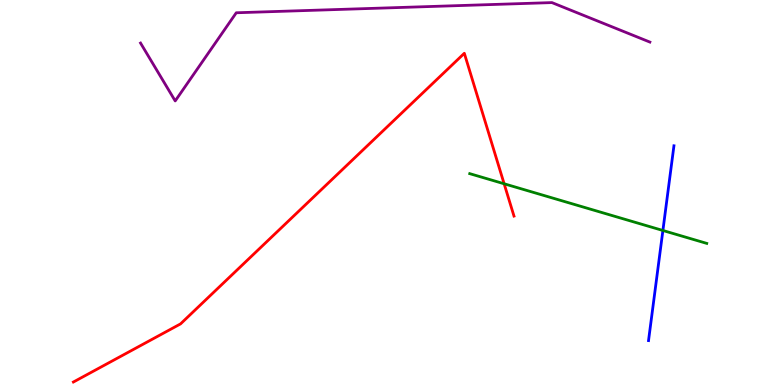[{'lines': ['blue', 'red'], 'intersections': []}, {'lines': ['green', 'red'], 'intersections': [{'x': 6.5, 'y': 5.23}]}, {'lines': ['purple', 'red'], 'intersections': []}, {'lines': ['blue', 'green'], 'intersections': [{'x': 8.55, 'y': 4.01}]}, {'lines': ['blue', 'purple'], 'intersections': []}, {'lines': ['green', 'purple'], 'intersections': []}]